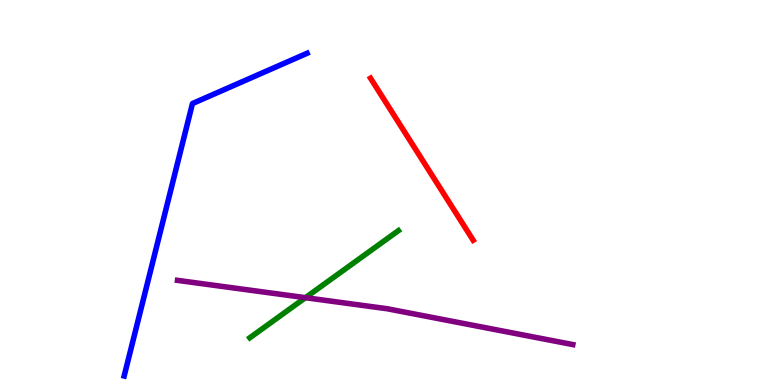[{'lines': ['blue', 'red'], 'intersections': []}, {'lines': ['green', 'red'], 'intersections': []}, {'lines': ['purple', 'red'], 'intersections': []}, {'lines': ['blue', 'green'], 'intersections': []}, {'lines': ['blue', 'purple'], 'intersections': []}, {'lines': ['green', 'purple'], 'intersections': [{'x': 3.94, 'y': 2.27}]}]